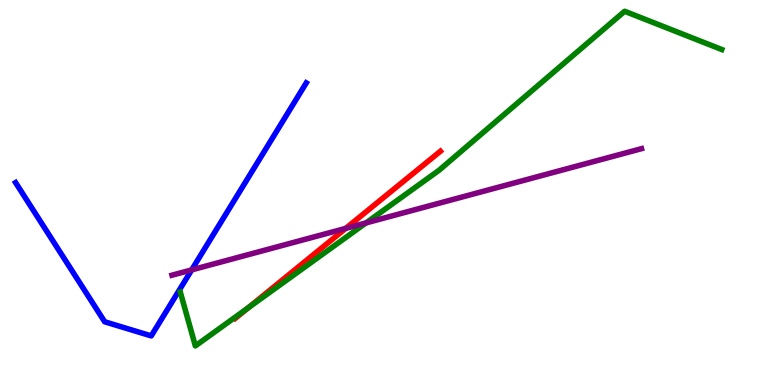[{'lines': ['blue', 'red'], 'intersections': []}, {'lines': ['green', 'red'], 'intersections': [{'x': 3.21, 'y': 2.01}]}, {'lines': ['purple', 'red'], 'intersections': [{'x': 4.46, 'y': 4.07}]}, {'lines': ['blue', 'green'], 'intersections': []}, {'lines': ['blue', 'purple'], 'intersections': [{'x': 2.47, 'y': 2.99}]}, {'lines': ['green', 'purple'], 'intersections': [{'x': 4.72, 'y': 4.21}]}]